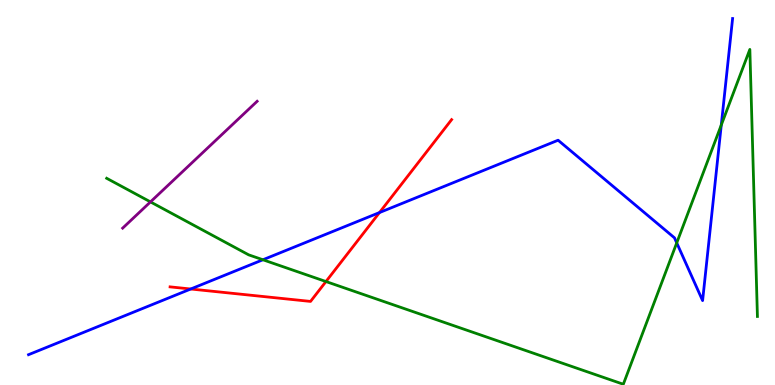[{'lines': ['blue', 'red'], 'intersections': [{'x': 2.46, 'y': 2.49}, {'x': 4.9, 'y': 4.48}]}, {'lines': ['green', 'red'], 'intersections': [{'x': 4.21, 'y': 2.69}]}, {'lines': ['purple', 'red'], 'intersections': []}, {'lines': ['blue', 'green'], 'intersections': [{'x': 3.39, 'y': 3.25}, {'x': 8.73, 'y': 3.69}, {'x': 9.31, 'y': 6.75}]}, {'lines': ['blue', 'purple'], 'intersections': []}, {'lines': ['green', 'purple'], 'intersections': [{'x': 1.94, 'y': 4.76}]}]